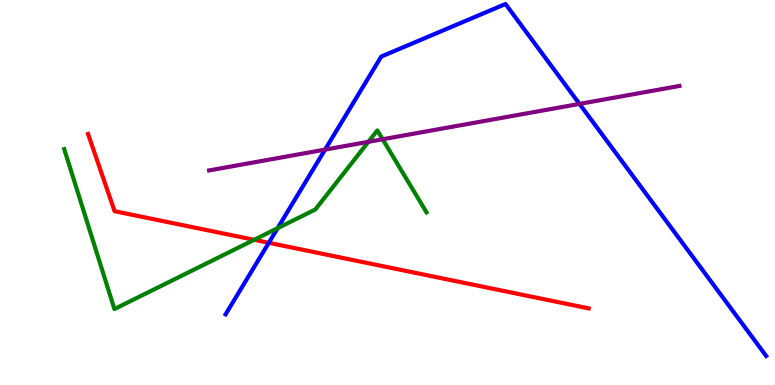[{'lines': ['blue', 'red'], 'intersections': [{'x': 3.47, 'y': 3.69}]}, {'lines': ['green', 'red'], 'intersections': [{'x': 3.28, 'y': 3.77}]}, {'lines': ['purple', 'red'], 'intersections': []}, {'lines': ['blue', 'green'], 'intersections': [{'x': 3.58, 'y': 4.07}]}, {'lines': ['blue', 'purple'], 'intersections': [{'x': 4.19, 'y': 6.11}, {'x': 7.48, 'y': 7.3}]}, {'lines': ['green', 'purple'], 'intersections': [{'x': 4.75, 'y': 6.32}, {'x': 4.94, 'y': 6.38}]}]